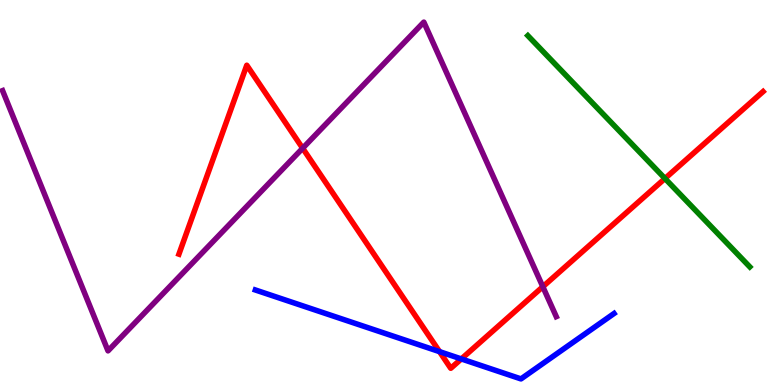[{'lines': ['blue', 'red'], 'intersections': [{'x': 5.67, 'y': 0.867}, {'x': 5.95, 'y': 0.677}]}, {'lines': ['green', 'red'], 'intersections': [{'x': 8.58, 'y': 5.36}]}, {'lines': ['purple', 'red'], 'intersections': [{'x': 3.91, 'y': 6.15}, {'x': 7.0, 'y': 2.55}]}, {'lines': ['blue', 'green'], 'intersections': []}, {'lines': ['blue', 'purple'], 'intersections': []}, {'lines': ['green', 'purple'], 'intersections': []}]